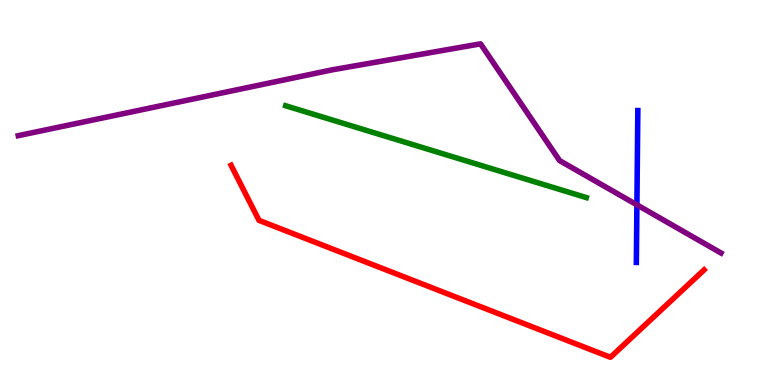[{'lines': ['blue', 'red'], 'intersections': []}, {'lines': ['green', 'red'], 'intersections': []}, {'lines': ['purple', 'red'], 'intersections': []}, {'lines': ['blue', 'green'], 'intersections': []}, {'lines': ['blue', 'purple'], 'intersections': [{'x': 8.22, 'y': 4.68}]}, {'lines': ['green', 'purple'], 'intersections': []}]